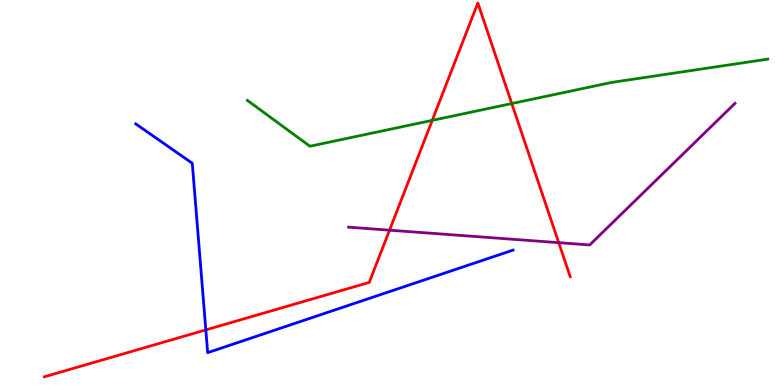[{'lines': ['blue', 'red'], 'intersections': [{'x': 2.66, 'y': 1.43}]}, {'lines': ['green', 'red'], 'intersections': [{'x': 5.58, 'y': 6.87}, {'x': 6.6, 'y': 7.31}]}, {'lines': ['purple', 'red'], 'intersections': [{'x': 5.03, 'y': 4.02}, {'x': 7.21, 'y': 3.7}]}, {'lines': ['blue', 'green'], 'intersections': []}, {'lines': ['blue', 'purple'], 'intersections': []}, {'lines': ['green', 'purple'], 'intersections': []}]